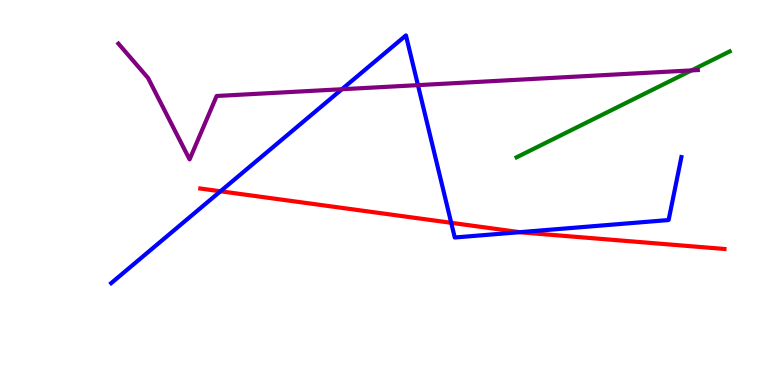[{'lines': ['blue', 'red'], 'intersections': [{'x': 2.85, 'y': 5.03}, {'x': 5.82, 'y': 4.21}, {'x': 6.71, 'y': 3.97}]}, {'lines': ['green', 'red'], 'intersections': []}, {'lines': ['purple', 'red'], 'intersections': []}, {'lines': ['blue', 'green'], 'intersections': []}, {'lines': ['blue', 'purple'], 'intersections': [{'x': 4.41, 'y': 7.68}, {'x': 5.39, 'y': 7.79}]}, {'lines': ['green', 'purple'], 'intersections': [{'x': 8.92, 'y': 8.17}]}]